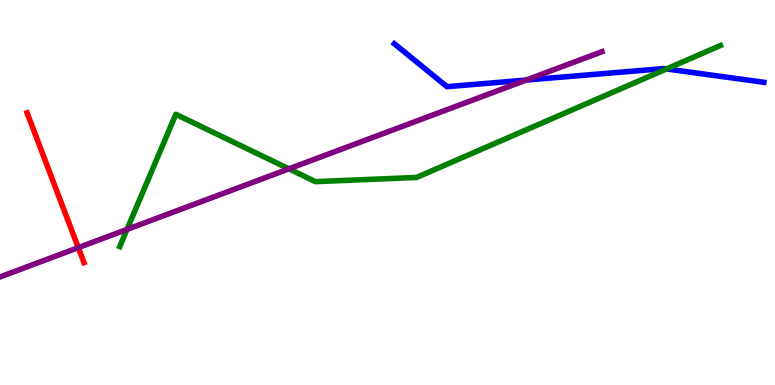[{'lines': ['blue', 'red'], 'intersections': []}, {'lines': ['green', 'red'], 'intersections': []}, {'lines': ['purple', 'red'], 'intersections': [{'x': 1.01, 'y': 3.57}]}, {'lines': ['blue', 'green'], 'intersections': [{'x': 8.6, 'y': 8.21}]}, {'lines': ['blue', 'purple'], 'intersections': [{'x': 6.79, 'y': 7.92}]}, {'lines': ['green', 'purple'], 'intersections': [{'x': 1.64, 'y': 4.04}, {'x': 3.73, 'y': 5.61}]}]